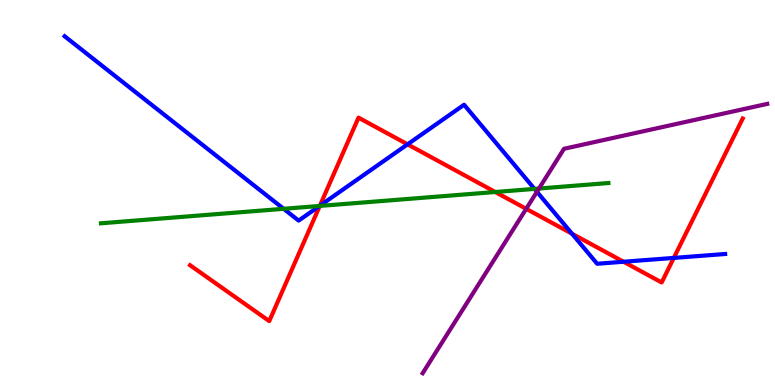[{'lines': ['blue', 'red'], 'intersections': [{'x': 4.13, 'y': 4.66}, {'x': 5.26, 'y': 6.25}, {'x': 7.38, 'y': 3.93}, {'x': 8.05, 'y': 3.2}, {'x': 8.69, 'y': 3.3}]}, {'lines': ['green', 'red'], 'intersections': [{'x': 4.13, 'y': 4.65}, {'x': 6.39, 'y': 5.01}]}, {'lines': ['purple', 'red'], 'intersections': [{'x': 6.79, 'y': 4.58}]}, {'lines': ['blue', 'green'], 'intersections': [{'x': 3.66, 'y': 4.58}, {'x': 4.12, 'y': 4.65}, {'x': 6.9, 'y': 5.09}]}, {'lines': ['blue', 'purple'], 'intersections': [{'x': 6.93, 'y': 5.02}]}, {'lines': ['green', 'purple'], 'intersections': [{'x': 6.95, 'y': 5.1}]}]